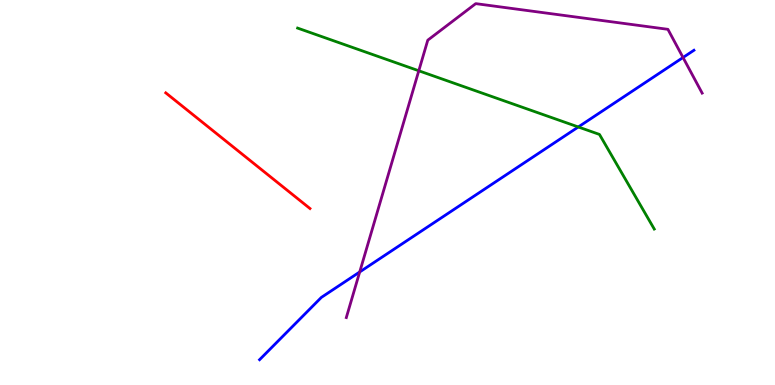[{'lines': ['blue', 'red'], 'intersections': []}, {'lines': ['green', 'red'], 'intersections': []}, {'lines': ['purple', 'red'], 'intersections': []}, {'lines': ['blue', 'green'], 'intersections': [{'x': 7.46, 'y': 6.7}]}, {'lines': ['blue', 'purple'], 'intersections': [{'x': 4.64, 'y': 2.94}, {'x': 8.81, 'y': 8.51}]}, {'lines': ['green', 'purple'], 'intersections': [{'x': 5.4, 'y': 8.16}]}]